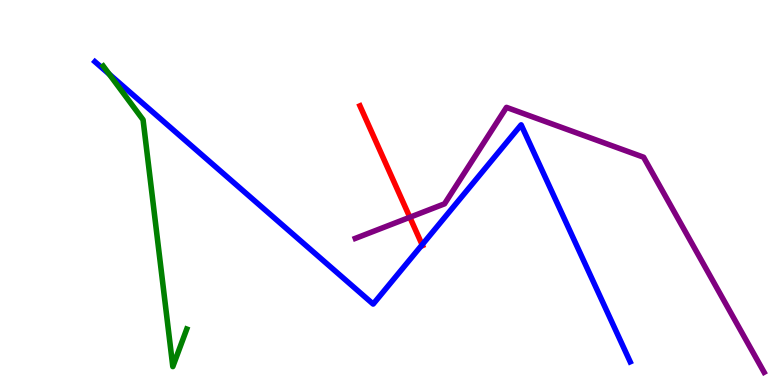[{'lines': ['blue', 'red'], 'intersections': [{'x': 5.45, 'y': 3.64}]}, {'lines': ['green', 'red'], 'intersections': []}, {'lines': ['purple', 'red'], 'intersections': [{'x': 5.29, 'y': 4.36}]}, {'lines': ['blue', 'green'], 'intersections': [{'x': 1.41, 'y': 8.07}]}, {'lines': ['blue', 'purple'], 'intersections': []}, {'lines': ['green', 'purple'], 'intersections': []}]